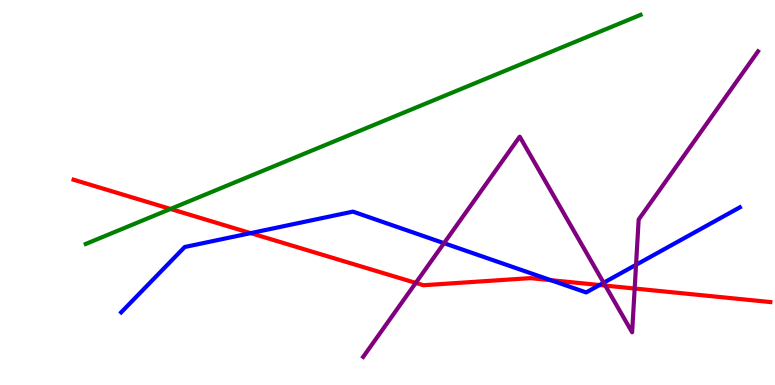[{'lines': ['blue', 'red'], 'intersections': [{'x': 3.23, 'y': 3.94}, {'x': 7.11, 'y': 2.72}, {'x': 7.74, 'y': 2.6}]}, {'lines': ['green', 'red'], 'intersections': [{'x': 2.2, 'y': 4.57}]}, {'lines': ['purple', 'red'], 'intersections': [{'x': 5.36, 'y': 2.65}, {'x': 7.81, 'y': 2.58}, {'x': 8.19, 'y': 2.51}]}, {'lines': ['blue', 'green'], 'intersections': []}, {'lines': ['blue', 'purple'], 'intersections': [{'x': 5.73, 'y': 3.68}, {'x': 7.79, 'y': 2.66}, {'x': 8.21, 'y': 3.12}]}, {'lines': ['green', 'purple'], 'intersections': []}]